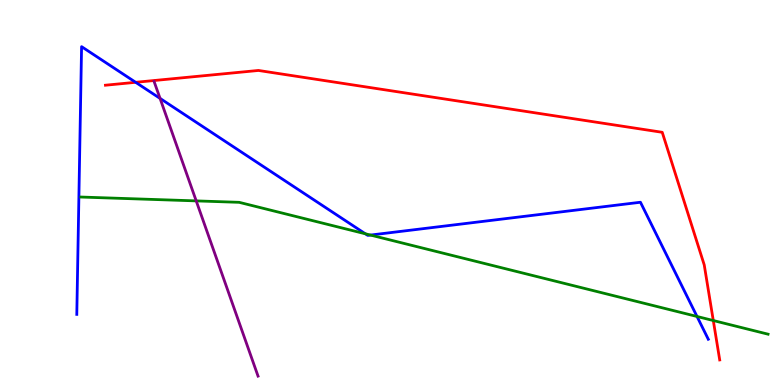[{'lines': ['blue', 'red'], 'intersections': [{'x': 1.75, 'y': 7.86}]}, {'lines': ['green', 'red'], 'intersections': [{'x': 9.2, 'y': 1.67}]}, {'lines': ['purple', 'red'], 'intersections': []}, {'lines': ['blue', 'green'], 'intersections': [{'x': 4.71, 'y': 3.93}, {'x': 4.78, 'y': 3.89}, {'x': 8.99, 'y': 1.78}]}, {'lines': ['blue', 'purple'], 'intersections': [{'x': 2.07, 'y': 7.44}]}, {'lines': ['green', 'purple'], 'intersections': [{'x': 2.53, 'y': 4.78}]}]